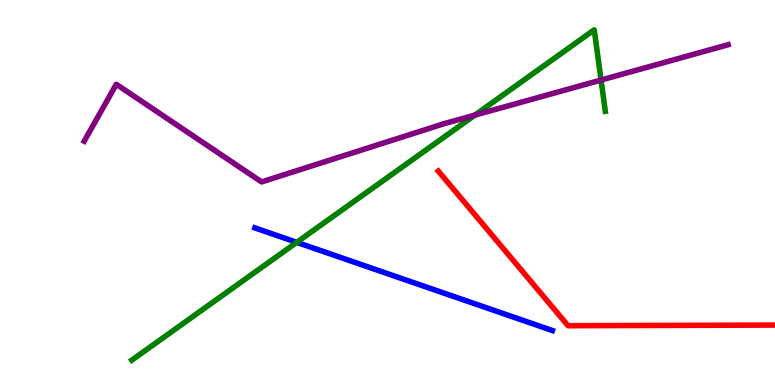[{'lines': ['blue', 'red'], 'intersections': []}, {'lines': ['green', 'red'], 'intersections': []}, {'lines': ['purple', 'red'], 'intersections': []}, {'lines': ['blue', 'green'], 'intersections': [{'x': 3.83, 'y': 3.71}]}, {'lines': ['blue', 'purple'], 'intersections': []}, {'lines': ['green', 'purple'], 'intersections': [{'x': 6.13, 'y': 7.01}, {'x': 7.76, 'y': 7.92}]}]